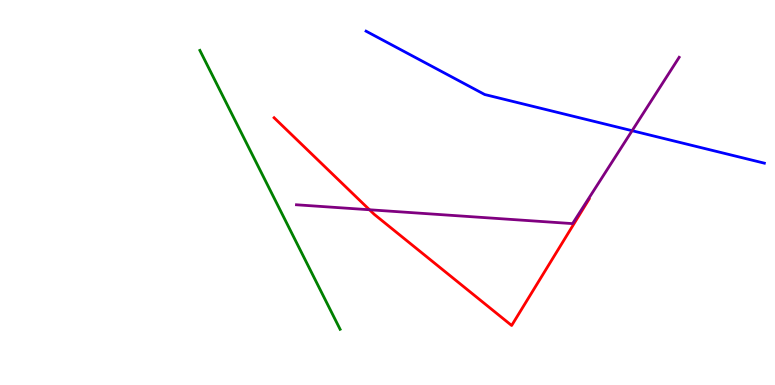[{'lines': ['blue', 'red'], 'intersections': []}, {'lines': ['green', 'red'], 'intersections': []}, {'lines': ['purple', 'red'], 'intersections': [{'x': 4.77, 'y': 4.55}]}, {'lines': ['blue', 'green'], 'intersections': []}, {'lines': ['blue', 'purple'], 'intersections': [{'x': 8.16, 'y': 6.61}]}, {'lines': ['green', 'purple'], 'intersections': []}]